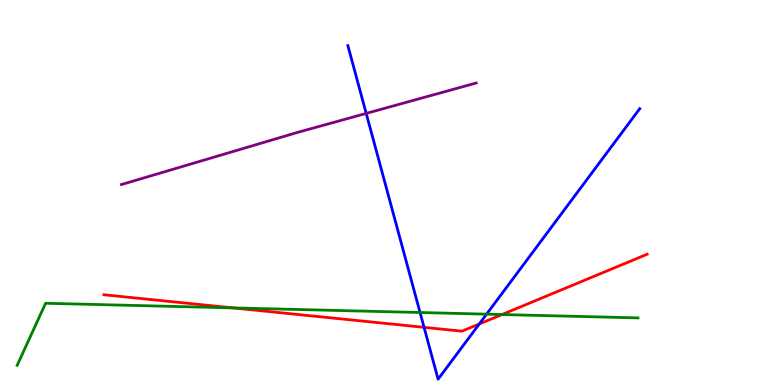[{'lines': ['blue', 'red'], 'intersections': [{'x': 5.47, 'y': 1.5}, {'x': 6.18, 'y': 1.58}]}, {'lines': ['green', 'red'], 'intersections': [{'x': 3.01, 'y': 2.0}, {'x': 6.48, 'y': 1.83}]}, {'lines': ['purple', 'red'], 'intersections': []}, {'lines': ['blue', 'green'], 'intersections': [{'x': 5.42, 'y': 1.88}, {'x': 6.28, 'y': 1.84}]}, {'lines': ['blue', 'purple'], 'intersections': [{'x': 4.73, 'y': 7.05}]}, {'lines': ['green', 'purple'], 'intersections': []}]